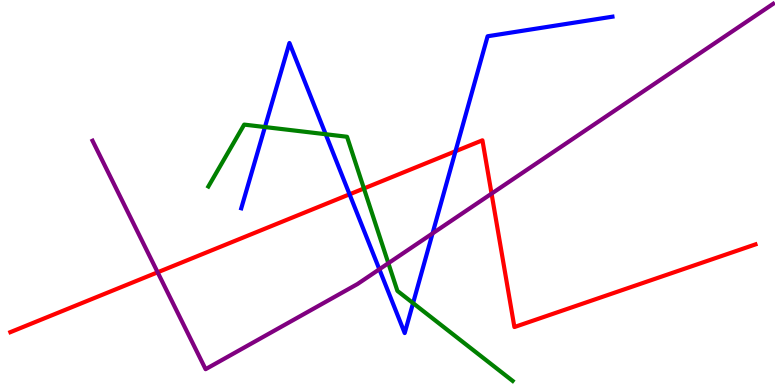[{'lines': ['blue', 'red'], 'intersections': [{'x': 4.51, 'y': 4.95}, {'x': 5.88, 'y': 6.07}]}, {'lines': ['green', 'red'], 'intersections': [{'x': 4.7, 'y': 5.1}]}, {'lines': ['purple', 'red'], 'intersections': [{'x': 2.03, 'y': 2.93}, {'x': 6.34, 'y': 4.97}]}, {'lines': ['blue', 'green'], 'intersections': [{'x': 3.42, 'y': 6.7}, {'x': 4.2, 'y': 6.51}, {'x': 5.33, 'y': 2.13}]}, {'lines': ['blue', 'purple'], 'intersections': [{'x': 4.89, 'y': 3.01}, {'x': 5.58, 'y': 3.94}]}, {'lines': ['green', 'purple'], 'intersections': [{'x': 5.01, 'y': 3.16}]}]